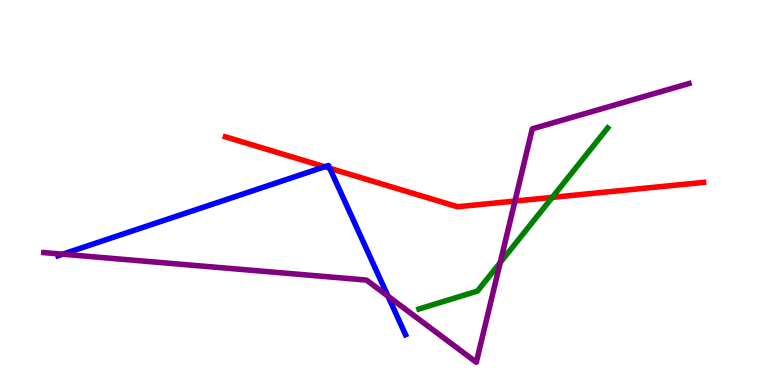[{'lines': ['blue', 'red'], 'intersections': [{'x': 4.19, 'y': 5.67}, {'x': 4.25, 'y': 5.63}]}, {'lines': ['green', 'red'], 'intersections': [{'x': 7.13, 'y': 4.87}]}, {'lines': ['purple', 'red'], 'intersections': [{'x': 6.64, 'y': 4.78}]}, {'lines': ['blue', 'green'], 'intersections': []}, {'lines': ['blue', 'purple'], 'intersections': [{'x': 0.808, 'y': 3.4}, {'x': 5.01, 'y': 2.31}]}, {'lines': ['green', 'purple'], 'intersections': [{'x': 6.45, 'y': 3.18}]}]